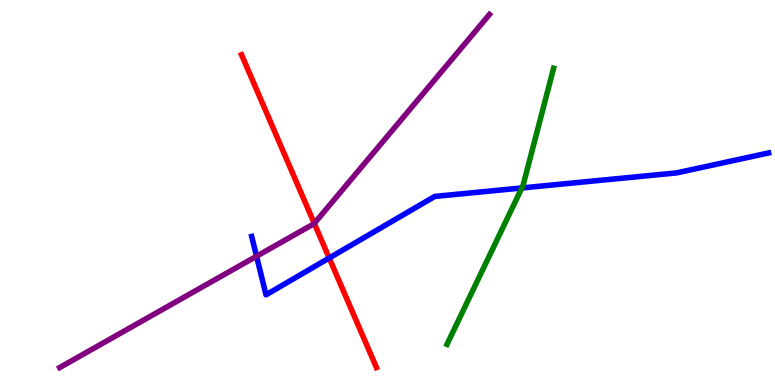[{'lines': ['blue', 'red'], 'intersections': [{'x': 4.25, 'y': 3.3}]}, {'lines': ['green', 'red'], 'intersections': []}, {'lines': ['purple', 'red'], 'intersections': [{'x': 4.06, 'y': 4.2}]}, {'lines': ['blue', 'green'], 'intersections': [{'x': 6.73, 'y': 5.12}]}, {'lines': ['blue', 'purple'], 'intersections': [{'x': 3.31, 'y': 3.34}]}, {'lines': ['green', 'purple'], 'intersections': []}]